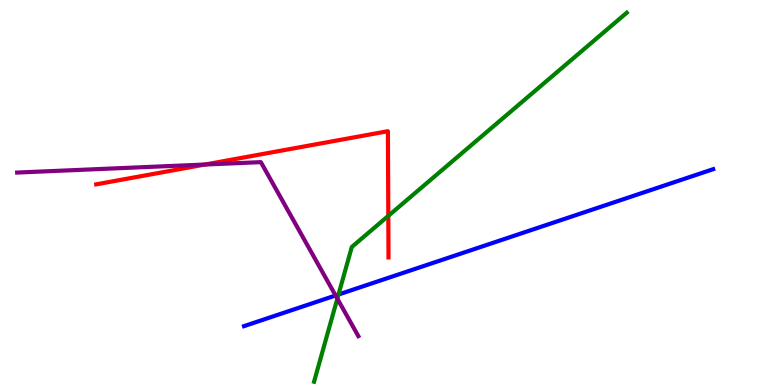[{'lines': ['blue', 'red'], 'intersections': []}, {'lines': ['green', 'red'], 'intersections': [{'x': 5.01, 'y': 4.39}]}, {'lines': ['purple', 'red'], 'intersections': [{'x': 2.65, 'y': 5.73}]}, {'lines': ['blue', 'green'], 'intersections': [{'x': 4.37, 'y': 2.35}]}, {'lines': ['blue', 'purple'], 'intersections': [{'x': 4.33, 'y': 2.32}]}, {'lines': ['green', 'purple'], 'intersections': [{'x': 4.35, 'y': 2.24}]}]